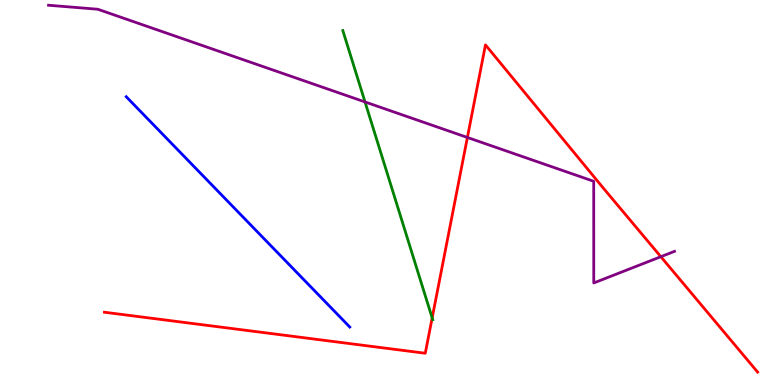[{'lines': ['blue', 'red'], 'intersections': []}, {'lines': ['green', 'red'], 'intersections': [{'x': 5.58, 'y': 1.74}]}, {'lines': ['purple', 'red'], 'intersections': [{'x': 6.03, 'y': 6.43}, {'x': 8.53, 'y': 3.33}]}, {'lines': ['blue', 'green'], 'intersections': []}, {'lines': ['blue', 'purple'], 'intersections': []}, {'lines': ['green', 'purple'], 'intersections': [{'x': 4.71, 'y': 7.35}]}]